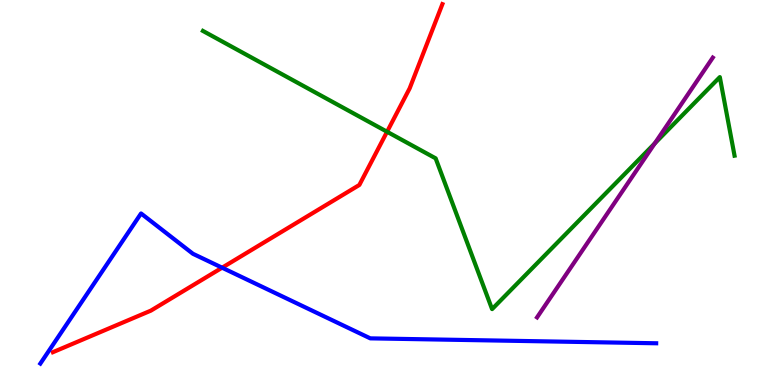[{'lines': ['blue', 'red'], 'intersections': [{'x': 2.87, 'y': 3.05}]}, {'lines': ['green', 'red'], 'intersections': [{'x': 4.99, 'y': 6.58}]}, {'lines': ['purple', 'red'], 'intersections': []}, {'lines': ['blue', 'green'], 'intersections': []}, {'lines': ['blue', 'purple'], 'intersections': []}, {'lines': ['green', 'purple'], 'intersections': [{'x': 8.45, 'y': 6.28}]}]